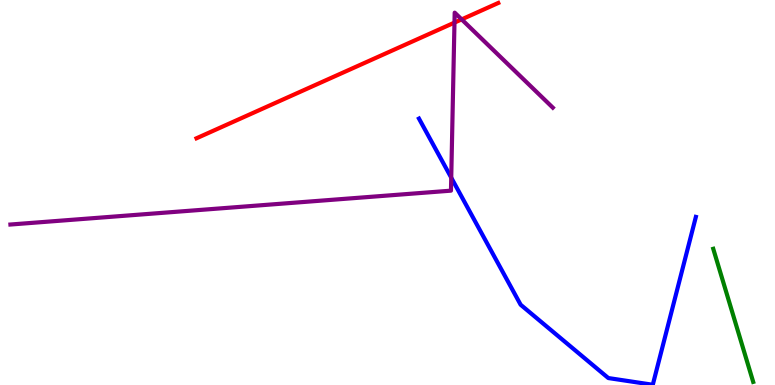[{'lines': ['blue', 'red'], 'intersections': []}, {'lines': ['green', 'red'], 'intersections': []}, {'lines': ['purple', 'red'], 'intersections': [{'x': 5.86, 'y': 9.41}, {'x': 5.96, 'y': 9.5}]}, {'lines': ['blue', 'green'], 'intersections': []}, {'lines': ['blue', 'purple'], 'intersections': [{'x': 5.82, 'y': 5.39}]}, {'lines': ['green', 'purple'], 'intersections': []}]